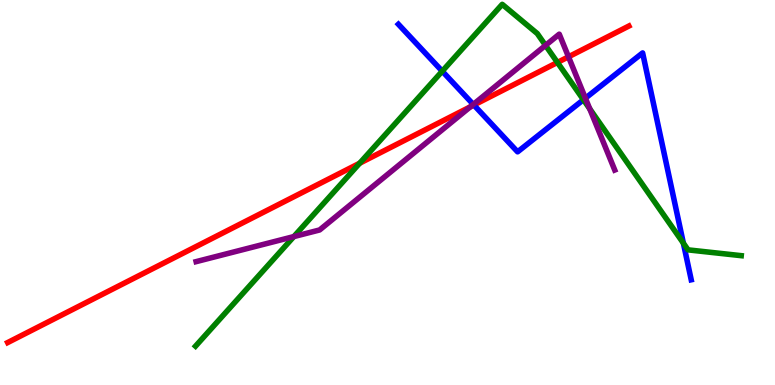[{'lines': ['blue', 'red'], 'intersections': [{'x': 6.11, 'y': 7.27}]}, {'lines': ['green', 'red'], 'intersections': [{'x': 4.64, 'y': 5.76}, {'x': 7.19, 'y': 8.38}]}, {'lines': ['purple', 'red'], 'intersections': [{'x': 6.07, 'y': 7.23}, {'x': 7.34, 'y': 8.52}]}, {'lines': ['blue', 'green'], 'intersections': [{'x': 5.71, 'y': 8.15}, {'x': 7.53, 'y': 7.41}, {'x': 8.82, 'y': 3.68}]}, {'lines': ['blue', 'purple'], 'intersections': [{'x': 6.11, 'y': 7.29}, {'x': 7.55, 'y': 7.45}]}, {'lines': ['green', 'purple'], 'intersections': [{'x': 3.79, 'y': 3.86}, {'x': 7.04, 'y': 8.82}, {'x': 7.61, 'y': 7.17}]}]